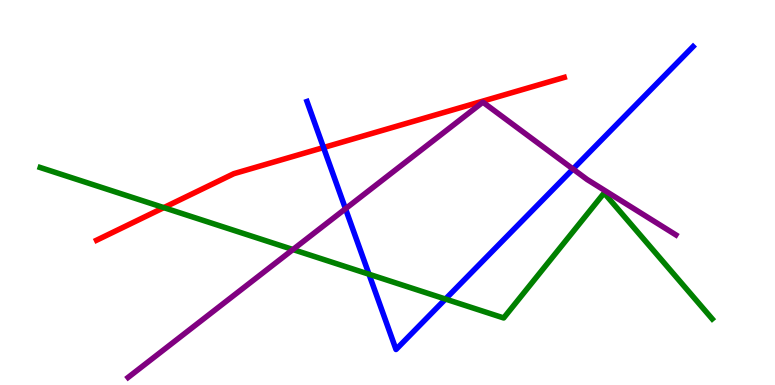[{'lines': ['blue', 'red'], 'intersections': [{'x': 4.17, 'y': 6.17}]}, {'lines': ['green', 'red'], 'intersections': [{'x': 2.11, 'y': 4.61}]}, {'lines': ['purple', 'red'], 'intersections': []}, {'lines': ['blue', 'green'], 'intersections': [{'x': 4.76, 'y': 2.88}, {'x': 5.75, 'y': 2.23}]}, {'lines': ['blue', 'purple'], 'intersections': [{'x': 4.46, 'y': 4.58}, {'x': 7.39, 'y': 5.61}]}, {'lines': ['green', 'purple'], 'intersections': [{'x': 3.78, 'y': 3.52}]}]